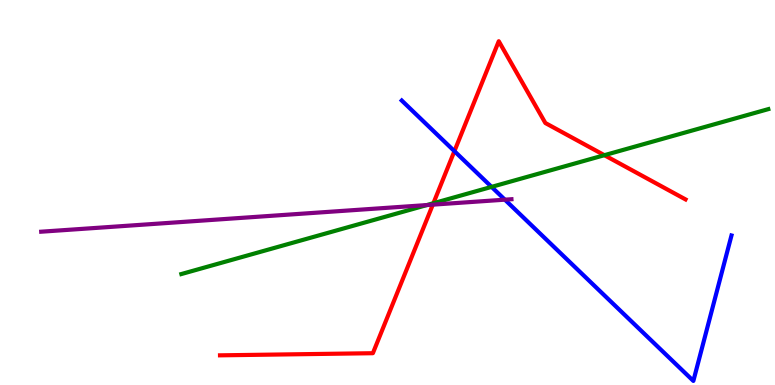[{'lines': ['blue', 'red'], 'intersections': [{'x': 5.86, 'y': 6.07}]}, {'lines': ['green', 'red'], 'intersections': [{'x': 5.59, 'y': 4.72}, {'x': 7.8, 'y': 5.97}]}, {'lines': ['purple', 'red'], 'intersections': [{'x': 5.58, 'y': 4.68}]}, {'lines': ['blue', 'green'], 'intersections': [{'x': 6.34, 'y': 5.15}]}, {'lines': ['blue', 'purple'], 'intersections': [{'x': 6.51, 'y': 4.81}]}, {'lines': ['green', 'purple'], 'intersections': [{'x': 5.51, 'y': 4.67}]}]